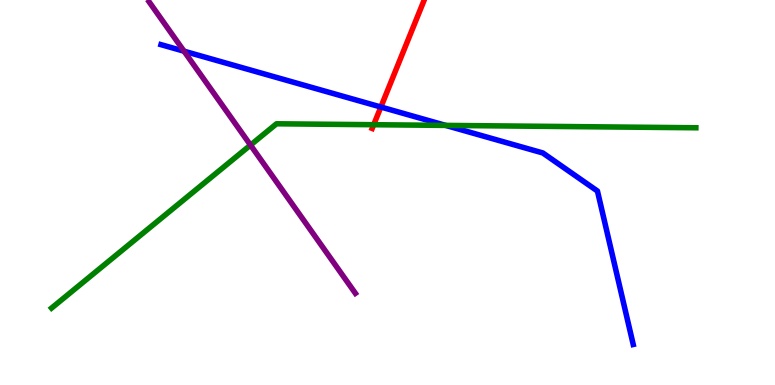[{'lines': ['blue', 'red'], 'intersections': [{'x': 4.91, 'y': 7.22}]}, {'lines': ['green', 'red'], 'intersections': [{'x': 4.82, 'y': 6.76}]}, {'lines': ['purple', 'red'], 'intersections': []}, {'lines': ['blue', 'green'], 'intersections': [{'x': 5.75, 'y': 6.74}]}, {'lines': ['blue', 'purple'], 'intersections': [{'x': 2.37, 'y': 8.67}]}, {'lines': ['green', 'purple'], 'intersections': [{'x': 3.23, 'y': 6.23}]}]